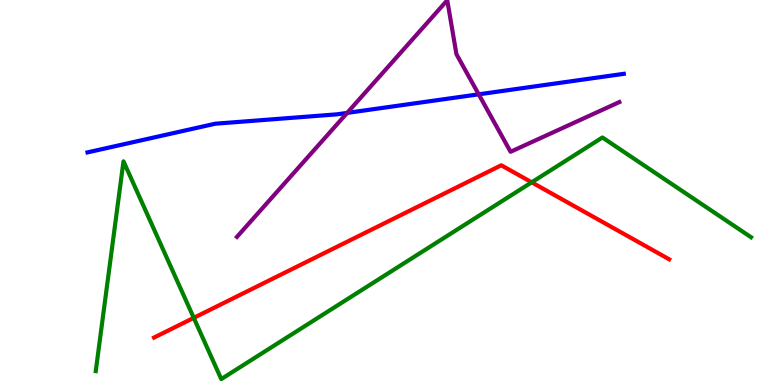[{'lines': ['blue', 'red'], 'intersections': []}, {'lines': ['green', 'red'], 'intersections': [{'x': 2.5, 'y': 1.74}, {'x': 6.86, 'y': 5.26}]}, {'lines': ['purple', 'red'], 'intersections': []}, {'lines': ['blue', 'green'], 'intersections': []}, {'lines': ['blue', 'purple'], 'intersections': [{'x': 4.48, 'y': 7.07}, {'x': 6.18, 'y': 7.55}]}, {'lines': ['green', 'purple'], 'intersections': []}]